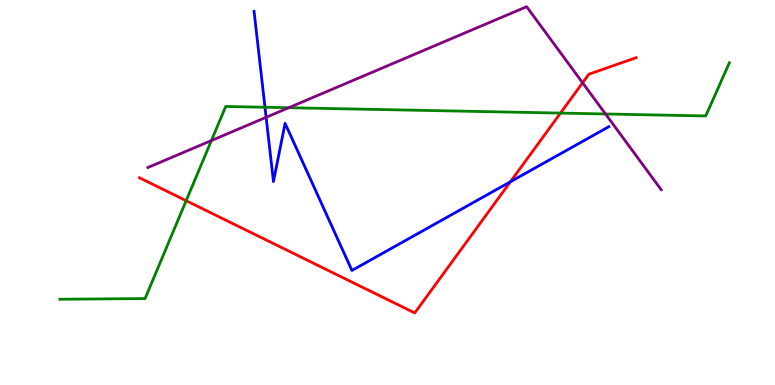[{'lines': ['blue', 'red'], 'intersections': [{'x': 6.59, 'y': 5.28}]}, {'lines': ['green', 'red'], 'intersections': [{'x': 2.4, 'y': 4.79}, {'x': 7.23, 'y': 7.06}]}, {'lines': ['purple', 'red'], 'intersections': [{'x': 7.52, 'y': 7.85}]}, {'lines': ['blue', 'green'], 'intersections': [{'x': 3.42, 'y': 7.21}]}, {'lines': ['blue', 'purple'], 'intersections': [{'x': 3.43, 'y': 6.95}]}, {'lines': ['green', 'purple'], 'intersections': [{'x': 2.73, 'y': 6.35}, {'x': 3.73, 'y': 7.2}, {'x': 7.81, 'y': 7.04}]}]